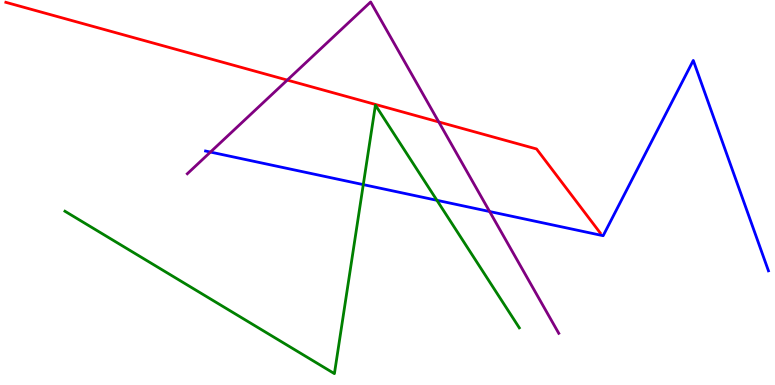[{'lines': ['blue', 'red'], 'intersections': []}, {'lines': ['green', 'red'], 'intersections': []}, {'lines': ['purple', 'red'], 'intersections': [{'x': 3.71, 'y': 7.92}, {'x': 5.66, 'y': 6.83}]}, {'lines': ['blue', 'green'], 'intersections': [{'x': 4.69, 'y': 5.2}, {'x': 5.64, 'y': 4.8}]}, {'lines': ['blue', 'purple'], 'intersections': [{'x': 2.72, 'y': 6.05}, {'x': 6.32, 'y': 4.51}]}, {'lines': ['green', 'purple'], 'intersections': []}]